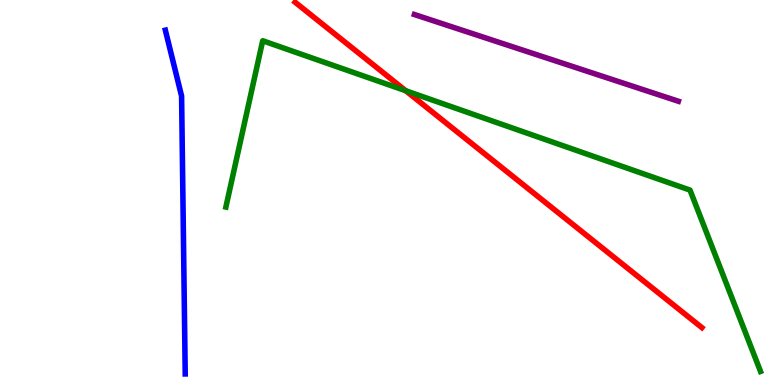[{'lines': ['blue', 'red'], 'intersections': []}, {'lines': ['green', 'red'], 'intersections': [{'x': 5.24, 'y': 7.64}]}, {'lines': ['purple', 'red'], 'intersections': []}, {'lines': ['blue', 'green'], 'intersections': []}, {'lines': ['blue', 'purple'], 'intersections': []}, {'lines': ['green', 'purple'], 'intersections': []}]